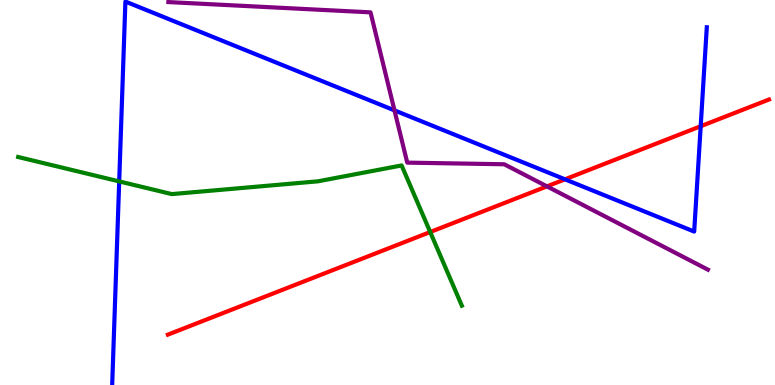[{'lines': ['blue', 'red'], 'intersections': [{'x': 7.29, 'y': 5.34}, {'x': 9.04, 'y': 6.72}]}, {'lines': ['green', 'red'], 'intersections': [{'x': 5.55, 'y': 3.97}]}, {'lines': ['purple', 'red'], 'intersections': [{'x': 7.06, 'y': 5.16}]}, {'lines': ['blue', 'green'], 'intersections': [{'x': 1.54, 'y': 5.29}]}, {'lines': ['blue', 'purple'], 'intersections': [{'x': 5.09, 'y': 7.13}]}, {'lines': ['green', 'purple'], 'intersections': []}]